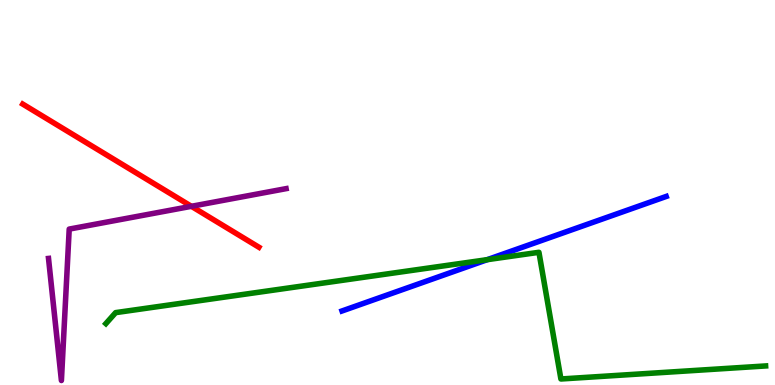[{'lines': ['blue', 'red'], 'intersections': []}, {'lines': ['green', 'red'], 'intersections': []}, {'lines': ['purple', 'red'], 'intersections': [{'x': 2.47, 'y': 4.64}]}, {'lines': ['blue', 'green'], 'intersections': [{'x': 6.29, 'y': 3.26}]}, {'lines': ['blue', 'purple'], 'intersections': []}, {'lines': ['green', 'purple'], 'intersections': []}]